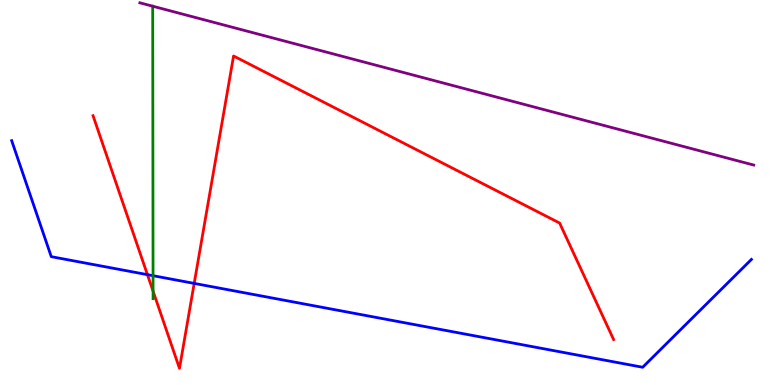[{'lines': ['blue', 'red'], 'intersections': [{'x': 1.9, 'y': 2.87}, {'x': 2.51, 'y': 2.64}]}, {'lines': ['green', 'red'], 'intersections': [{'x': 1.98, 'y': 2.44}]}, {'lines': ['purple', 'red'], 'intersections': []}, {'lines': ['blue', 'green'], 'intersections': [{'x': 1.97, 'y': 2.84}]}, {'lines': ['blue', 'purple'], 'intersections': []}, {'lines': ['green', 'purple'], 'intersections': []}]